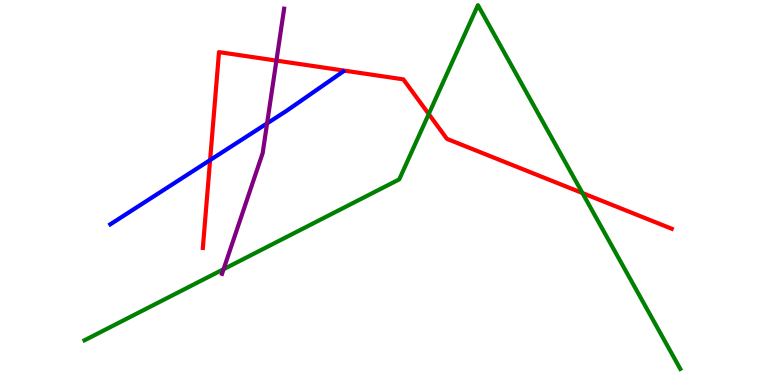[{'lines': ['blue', 'red'], 'intersections': [{'x': 2.71, 'y': 5.84}]}, {'lines': ['green', 'red'], 'intersections': [{'x': 5.53, 'y': 7.04}, {'x': 7.52, 'y': 4.99}]}, {'lines': ['purple', 'red'], 'intersections': [{'x': 3.57, 'y': 8.43}]}, {'lines': ['blue', 'green'], 'intersections': []}, {'lines': ['blue', 'purple'], 'intersections': [{'x': 3.45, 'y': 6.8}]}, {'lines': ['green', 'purple'], 'intersections': [{'x': 2.89, 'y': 3.01}]}]